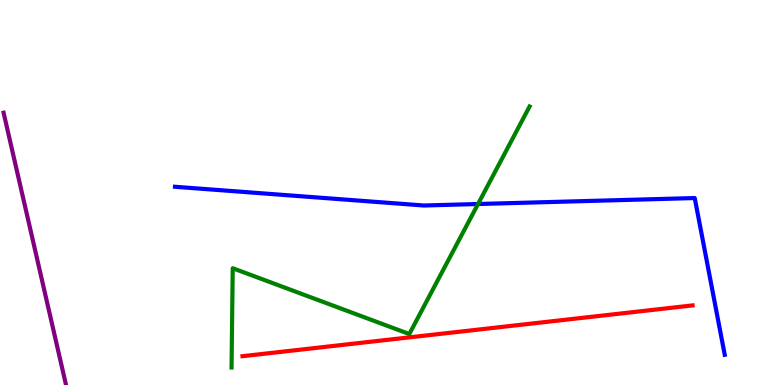[{'lines': ['blue', 'red'], 'intersections': []}, {'lines': ['green', 'red'], 'intersections': []}, {'lines': ['purple', 'red'], 'intersections': []}, {'lines': ['blue', 'green'], 'intersections': [{'x': 6.17, 'y': 4.7}]}, {'lines': ['blue', 'purple'], 'intersections': []}, {'lines': ['green', 'purple'], 'intersections': []}]